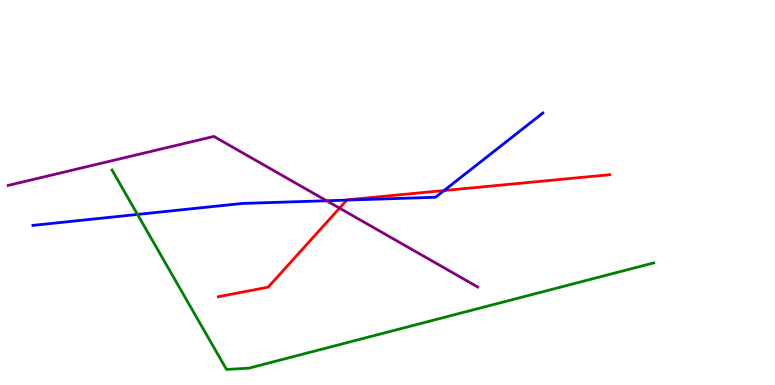[{'lines': ['blue', 'red'], 'intersections': [{'x': 4.47, 'y': 4.8}, {'x': 5.73, 'y': 5.05}]}, {'lines': ['green', 'red'], 'intersections': []}, {'lines': ['purple', 'red'], 'intersections': [{'x': 4.38, 'y': 4.59}]}, {'lines': ['blue', 'green'], 'intersections': [{'x': 1.77, 'y': 4.43}]}, {'lines': ['blue', 'purple'], 'intersections': [{'x': 4.21, 'y': 4.79}]}, {'lines': ['green', 'purple'], 'intersections': []}]